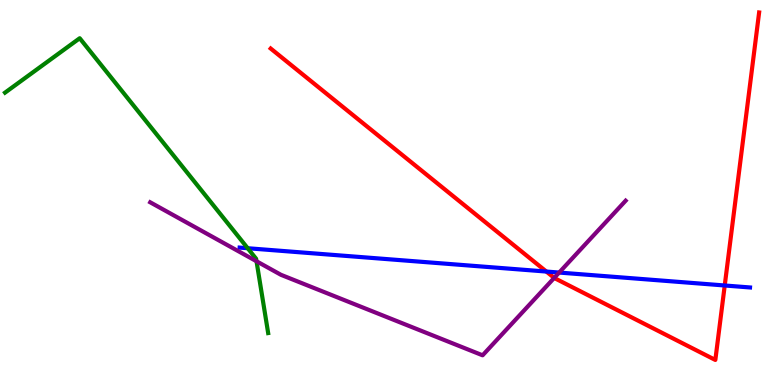[{'lines': ['blue', 'red'], 'intersections': [{'x': 7.05, 'y': 2.95}, {'x': 9.35, 'y': 2.58}]}, {'lines': ['green', 'red'], 'intersections': []}, {'lines': ['purple', 'red'], 'intersections': [{'x': 7.15, 'y': 2.78}]}, {'lines': ['blue', 'green'], 'intersections': [{'x': 3.2, 'y': 3.55}]}, {'lines': ['blue', 'purple'], 'intersections': [{'x': 7.22, 'y': 2.92}]}, {'lines': ['green', 'purple'], 'intersections': [{'x': 3.31, 'y': 3.21}]}]